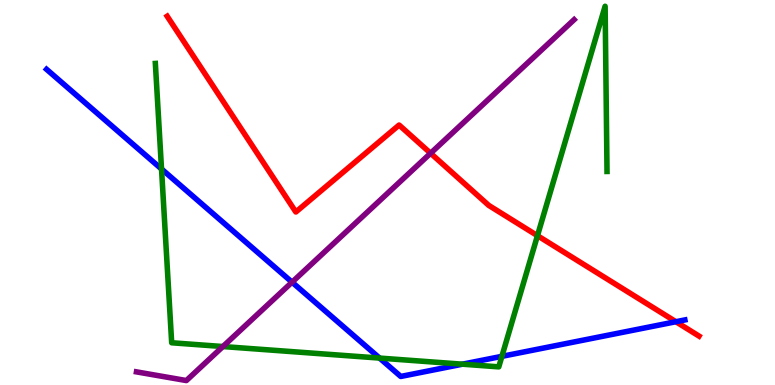[{'lines': ['blue', 'red'], 'intersections': [{'x': 8.72, 'y': 1.64}]}, {'lines': ['green', 'red'], 'intersections': [{'x': 6.94, 'y': 3.88}]}, {'lines': ['purple', 'red'], 'intersections': [{'x': 5.56, 'y': 6.02}]}, {'lines': ['blue', 'green'], 'intersections': [{'x': 2.08, 'y': 5.61}, {'x': 4.9, 'y': 0.699}, {'x': 5.97, 'y': 0.541}, {'x': 6.48, 'y': 0.744}]}, {'lines': ['blue', 'purple'], 'intersections': [{'x': 3.77, 'y': 2.67}]}, {'lines': ['green', 'purple'], 'intersections': [{'x': 2.88, 'y': 0.999}]}]